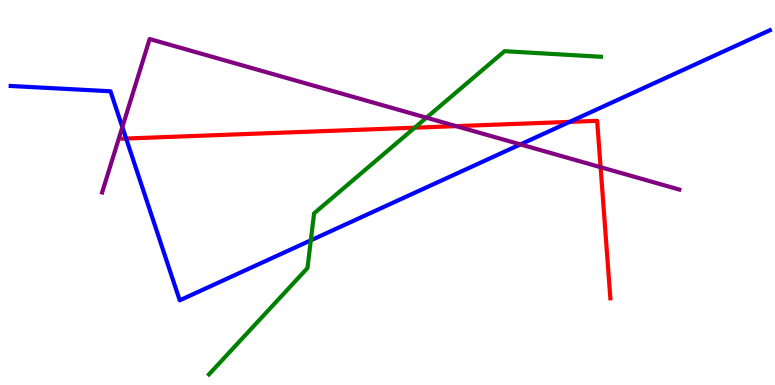[{'lines': ['blue', 'red'], 'intersections': [{'x': 1.63, 'y': 6.4}, {'x': 7.35, 'y': 6.83}]}, {'lines': ['green', 'red'], 'intersections': [{'x': 5.35, 'y': 6.68}]}, {'lines': ['purple', 'red'], 'intersections': [{'x': 5.89, 'y': 6.72}, {'x': 7.75, 'y': 5.66}]}, {'lines': ['blue', 'green'], 'intersections': [{'x': 4.01, 'y': 3.76}]}, {'lines': ['blue', 'purple'], 'intersections': [{'x': 1.58, 'y': 6.7}, {'x': 6.72, 'y': 6.25}]}, {'lines': ['green', 'purple'], 'intersections': [{'x': 5.5, 'y': 6.94}]}]